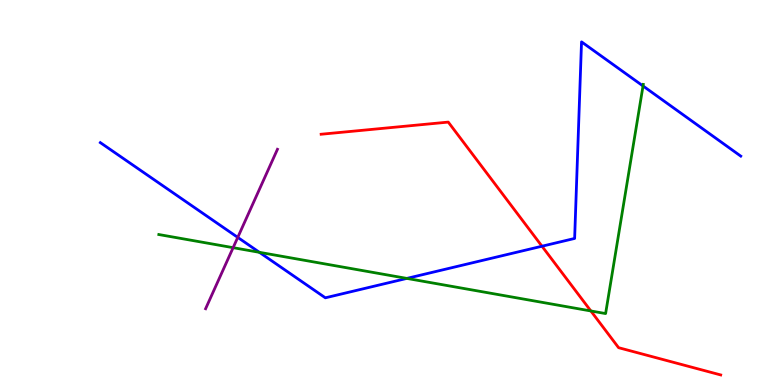[{'lines': ['blue', 'red'], 'intersections': [{'x': 6.99, 'y': 3.6}]}, {'lines': ['green', 'red'], 'intersections': [{'x': 7.62, 'y': 1.92}]}, {'lines': ['purple', 'red'], 'intersections': []}, {'lines': ['blue', 'green'], 'intersections': [{'x': 3.35, 'y': 3.45}, {'x': 5.25, 'y': 2.77}, {'x': 8.3, 'y': 7.77}]}, {'lines': ['blue', 'purple'], 'intersections': [{'x': 3.07, 'y': 3.83}]}, {'lines': ['green', 'purple'], 'intersections': [{'x': 3.01, 'y': 3.57}]}]